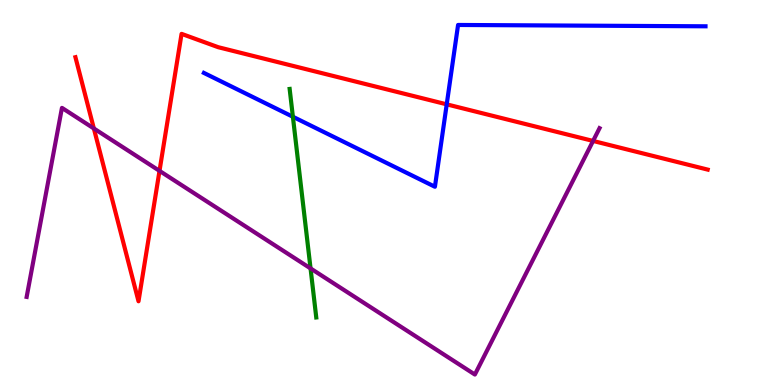[{'lines': ['blue', 'red'], 'intersections': [{'x': 5.76, 'y': 7.29}]}, {'lines': ['green', 'red'], 'intersections': []}, {'lines': ['purple', 'red'], 'intersections': [{'x': 1.21, 'y': 6.66}, {'x': 2.06, 'y': 5.56}, {'x': 7.65, 'y': 6.34}]}, {'lines': ['blue', 'green'], 'intersections': [{'x': 3.78, 'y': 6.97}]}, {'lines': ['blue', 'purple'], 'intersections': []}, {'lines': ['green', 'purple'], 'intersections': [{'x': 4.01, 'y': 3.03}]}]